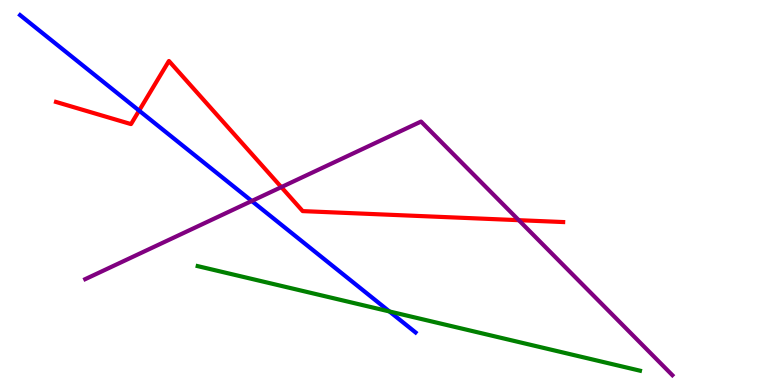[{'lines': ['blue', 'red'], 'intersections': [{'x': 1.79, 'y': 7.13}]}, {'lines': ['green', 'red'], 'intersections': []}, {'lines': ['purple', 'red'], 'intersections': [{'x': 3.63, 'y': 5.14}, {'x': 6.69, 'y': 4.28}]}, {'lines': ['blue', 'green'], 'intersections': [{'x': 5.02, 'y': 1.91}]}, {'lines': ['blue', 'purple'], 'intersections': [{'x': 3.25, 'y': 4.78}]}, {'lines': ['green', 'purple'], 'intersections': []}]